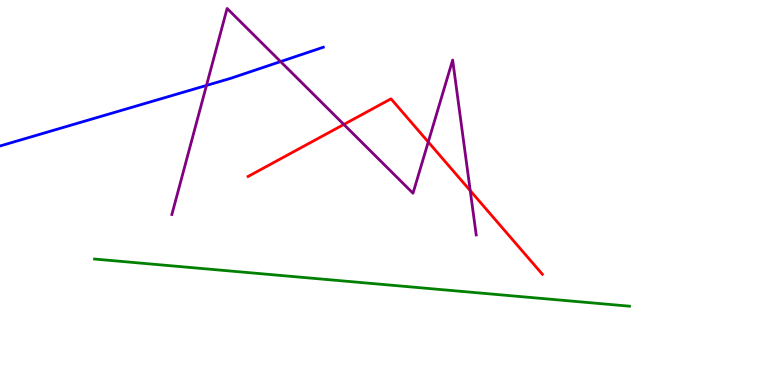[{'lines': ['blue', 'red'], 'intersections': []}, {'lines': ['green', 'red'], 'intersections': []}, {'lines': ['purple', 'red'], 'intersections': [{'x': 4.44, 'y': 6.77}, {'x': 5.53, 'y': 6.31}, {'x': 6.07, 'y': 5.05}]}, {'lines': ['blue', 'green'], 'intersections': []}, {'lines': ['blue', 'purple'], 'intersections': [{'x': 2.66, 'y': 7.78}, {'x': 3.62, 'y': 8.4}]}, {'lines': ['green', 'purple'], 'intersections': []}]